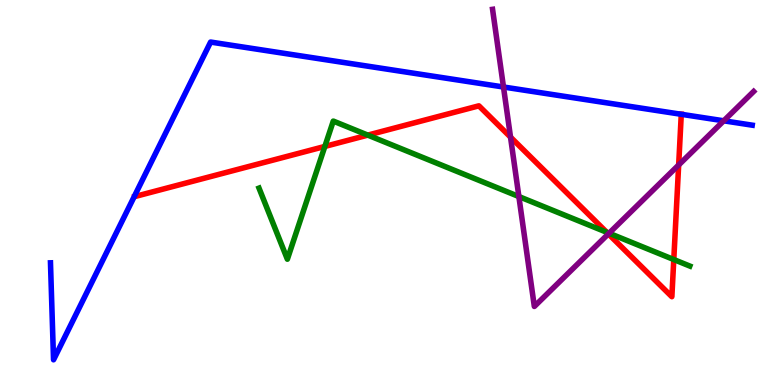[{'lines': ['blue', 'red'], 'intersections': [{'x': 8.79, 'y': 7.03}]}, {'lines': ['green', 'red'], 'intersections': [{'x': 4.19, 'y': 6.2}, {'x': 4.75, 'y': 6.49}, {'x': 7.83, 'y': 3.97}, {'x': 8.69, 'y': 3.26}]}, {'lines': ['purple', 'red'], 'intersections': [{'x': 6.59, 'y': 6.44}, {'x': 7.85, 'y': 3.92}, {'x': 8.76, 'y': 5.71}]}, {'lines': ['blue', 'green'], 'intersections': []}, {'lines': ['blue', 'purple'], 'intersections': [{'x': 6.5, 'y': 7.74}, {'x': 9.34, 'y': 6.86}]}, {'lines': ['green', 'purple'], 'intersections': [{'x': 6.7, 'y': 4.89}, {'x': 7.86, 'y': 3.94}]}]